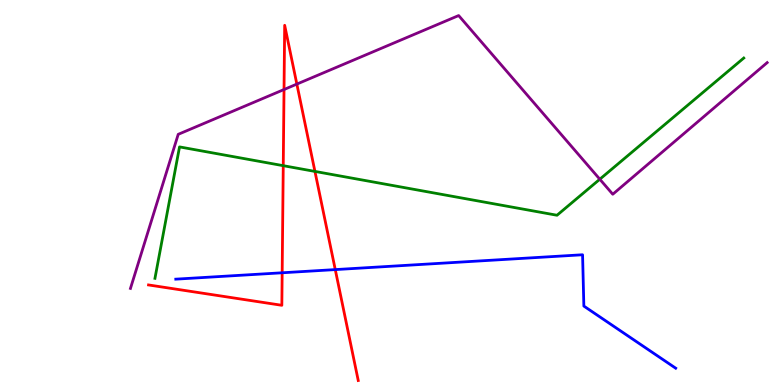[{'lines': ['blue', 'red'], 'intersections': [{'x': 3.64, 'y': 2.91}, {'x': 4.33, 'y': 3.0}]}, {'lines': ['green', 'red'], 'intersections': [{'x': 3.65, 'y': 5.7}, {'x': 4.06, 'y': 5.55}]}, {'lines': ['purple', 'red'], 'intersections': [{'x': 3.66, 'y': 7.67}, {'x': 3.83, 'y': 7.82}]}, {'lines': ['blue', 'green'], 'intersections': []}, {'lines': ['blue', 'purple'], 'intersections': []}, {'lines': ['green', 'purple'], 'intersections': [{'x': 7.74, 'y': 5.34}]}]